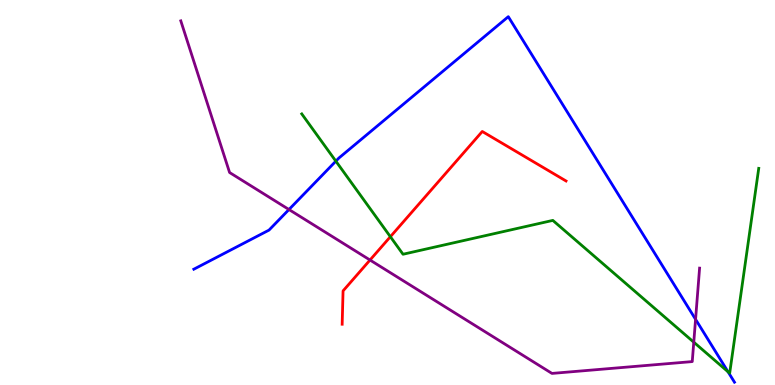[{'lines': ['blue', 'red'], 'intersections': []}, {'lines': ['green', 'red'], 'intersections': [{'x': 5.04, 'y': 3.85}]}, {'lines': ['purple', 'red'], 'intersections': [{'x': 4.77, 'y': 3.25}]}, {'lines': ['blue', 'green'], 'intersections': [{'x': 4.33, 'y': 5.81}, {'x': 9.39, 'y': 0.344}]}, {'lines': ['blue', 'purple'], 'intersections': [{'x': 3.73, 'y': 4.56}, {'x': 8.98, 'y': 1.71}]}, {'lines': ['green', 'purple'], 'intersections': [{'x': 8.95, 'y': 1.11}]}]